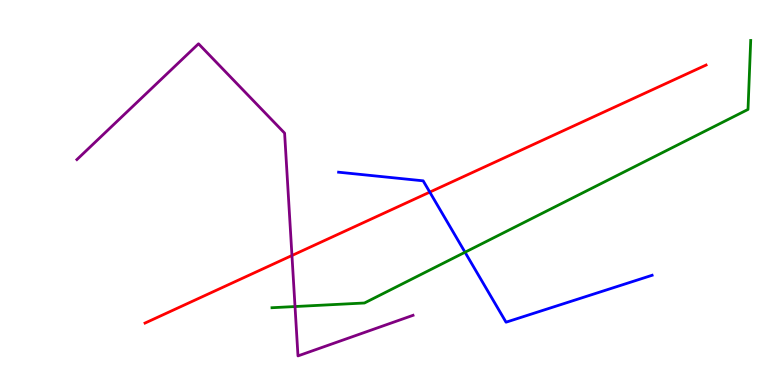[{'lines': ['blue', 'red'], 'intersections': [{'x': 5.55, 'y': 5.01}]}, {'lines': ['green', 'red'], 'intersections': []}, {'lines': ['purple', 'red'], 'intersections': [{'x': 3.77, 'y': 3.36}]}, {'lines': ['blue', 'green'], 'intersections': [{'x': 6.0, 'y': 3.45}]}, {'lines': ['blue', 'purple'], 'intersections': []}, {'lines': ['green', 'purple'], 'intersections': [{'x': 3.81, 'y': 2.04}]}]